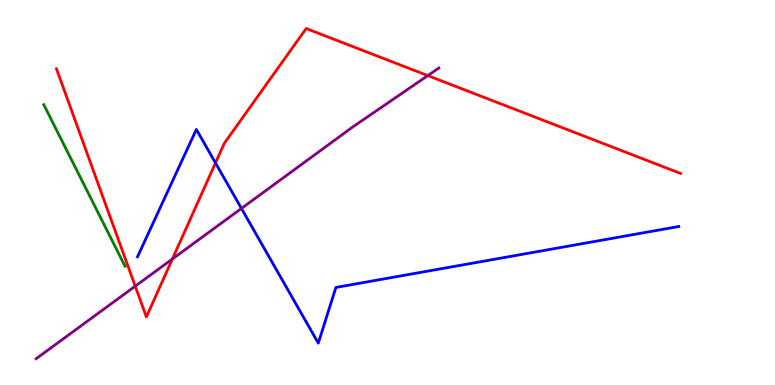[{'lines': ['blue', 'red'], 'intersections': [{'x': 2.78, 'y': 5.77}]}, {'lines': ['green', 'red'], 'intersections': []}, {'lines': ['purple', 'red'], 'intersections': [{'x': 1.74, 'y': 2.57}, {'x': 2.22, 'y': 3.27}, {'x': 5.52, 'y': 8.04}]}, {'lines': ['blue', 'green'], 'intersections': []}, {'lines': ['blue', 'purple'], 'intersections': [{'x': 3.12, 'y': 4.59}]}, {'lines': ['green', 'purple'], 'intersections': []}]